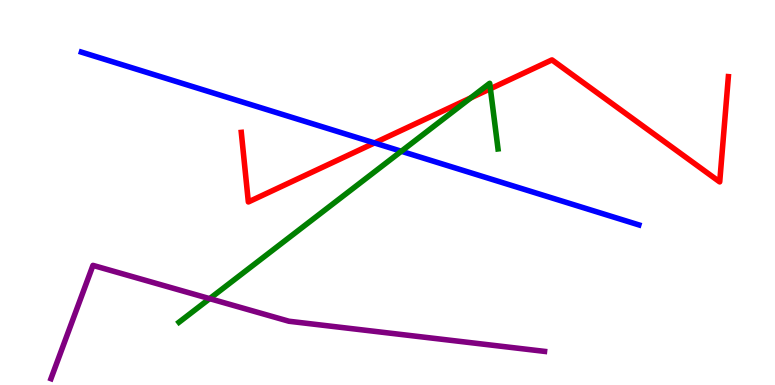[{'lines': ['blue', 'red'], 'intersections': [{'x': 4.83, 'y': 6.29}]}, {'lines': ['green', 'red'], 'intersections': [{'x': 6.07, 'y': 7.46}, {'x': 6.33, 'y': 7.7}]}, {'lines': ['purple', 'red'], 'intersections': []}, {'lines': ['blue', 'green'], 'intersections': [{'x': 5.18, 'y': 6.07}]}, {'lines': ['blue', 'purple'], 'intersections': []}, {'lines': ['green', 'purple'], 'intersections': [{'x': 2.71, 'y': 2.24}]}]